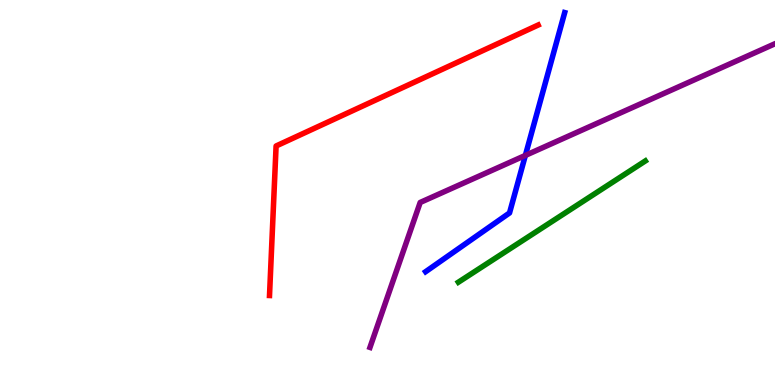[{'lines': ['blue', 'red'], 'intersections': []}, {'lines': ['green', 'red'], 'intersections': []}, {'lines': ['purple', 'red'], 'intersections': []}, {'lines': ['blue', 'green'], 'intersections': []}, {'lines': ['blue', 'purple'], 'intersections': [{'x': 6.78, 'y': 5.96}]}, {'lines': ['green', 'purple'], 'intersections': []}]